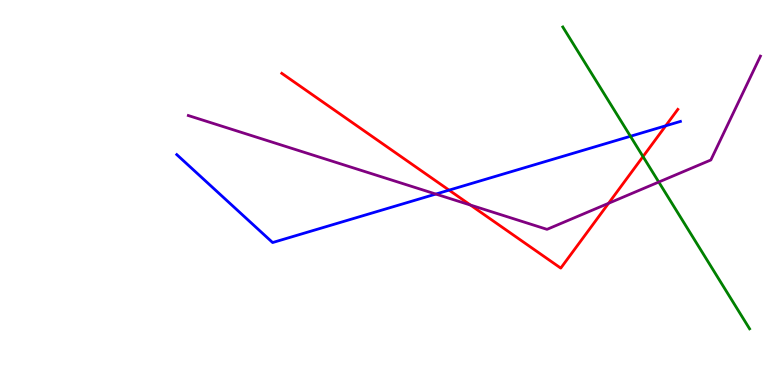[{'lines': ['blue', 'red'], 'intersections': [{'x': 5.79, 'y': 5.06}, {'x': 8.59, 'y': 6.73}]}, {'lines': ['green', 'red'], 'intersections': [{'x': 8.3, 'y': 5.93}]}, {'lines': ['purple', 'red'], 'intersections': [{'x': 6.07, 'y': 4.67}, {'x': 7.85, 'y': 4.72}]}, {'lines': ['blue', 'green'], 'intersections': [{'x': 8.13, 'y': 6.46}]}, {'lines': ['blue', 'purple'], 'intersections': [{'x': 5.62, 'y': 4.96}]}, {'lines': ['green', 'purple'], 'intersections': [{'x': 8.5, 'y': 5.27}]}]